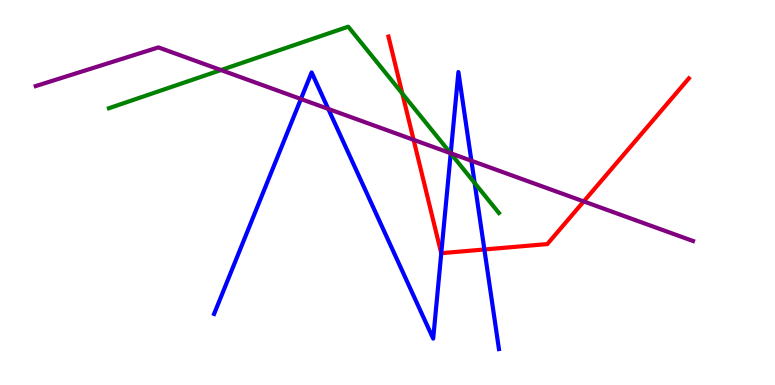[{'lines': ['blue', 'red'], 'intersections': [{'x': 5.69, 'y': 3.42}, {'x': 6.25, 'y': 3.52}]}, {'lines': ['green', 'red'], 'intersections': [{'x': 5.19, 'y': 7.57}]}, {'lines': ['purple', 'red'], 'intersections': [{'x': 5.34, 'y': 6.37}, {'x': 7.53, 'y': 4.77}]}, {'lines': ['blue', 'green'], 'intersections': [{'x': 5.82, 'y': 6.02}, {'x': 6.12, 'y': 5.25}]}, {'lines': ['blue', 'purple'], 'intersections': [{'x': 3.88, 'y': 7.43}, {'x': 4.24, 'y': 7.17}, {'x': 5.82, 'y': 6.02}, {'x': 6.08, 'y': 5.82}]}, {'lines': ['green', 'purple'], 'intersections': [{'x': 2.85, 'y': 8.18}, {'x': 5.81, 'y': 6.02}]}]